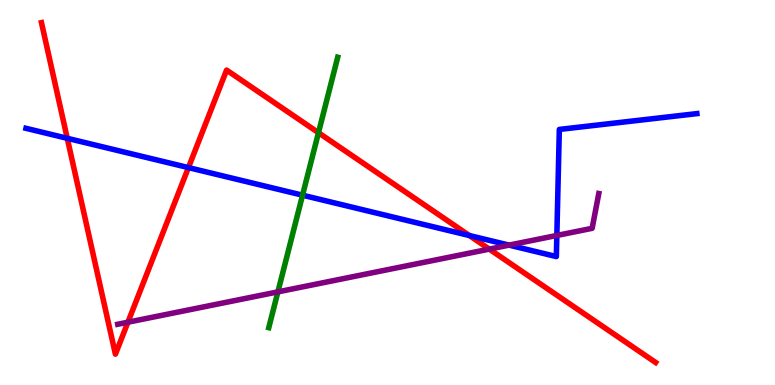[{'lines': ['blue', 'red'], 'intersections': [{'x': 0.868, 'y': 6.41}, {'x': 2.43, 'y': 5.65}, {'x': 6.06, 'y': 3.88}]}, {'lines': ['green', 'red'], 'intersections': [{'x': 4.11, 'y': 6.55}]}, {'lines': ['purple', 'red'], 'intersections': [{'x': 1.65, 'y': 1.63}, {'x': 6.31, 'y': 3.53}]}, {'lines': ['blue', 'green'], 'intersections': [{'x': 3.9, 'y': 4.93}]}, {'lines': ['blue', 'purple'], 'intersections': [{'x': 6.57, 'y': 3.63}, {'x': 7.18, 'y': 3.88}]}, {'lines': ['green', 'purple'], 'intersections': [{'x': 3.59, 'y': 2.42}]}]